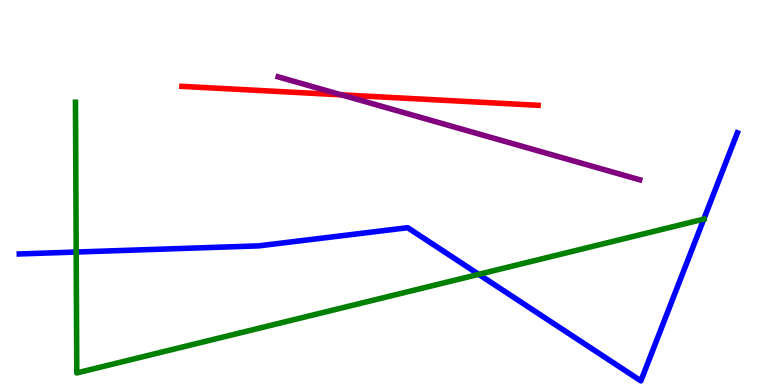[{'lines': ['blue', 'red'], 'intersections': []}, {'lines': ['green', 'red'], 'intersections': []}, {'lines': ['purple', 'red'], 'intersections': [{'x': 4.4, 'y': 7.54}]}, {'lines': ['blue', 'green'], 'intersections': [{'x': 0.983, 'y': 3.45}, {'x': 6.18, 'y': 2.87}, {'x': 9.08, 'y': 4.31}]}, {'lines': ['blue', 'purple'], 'intersections': []}, {'lines': ['green', 'purple'], 'intersections': []}]